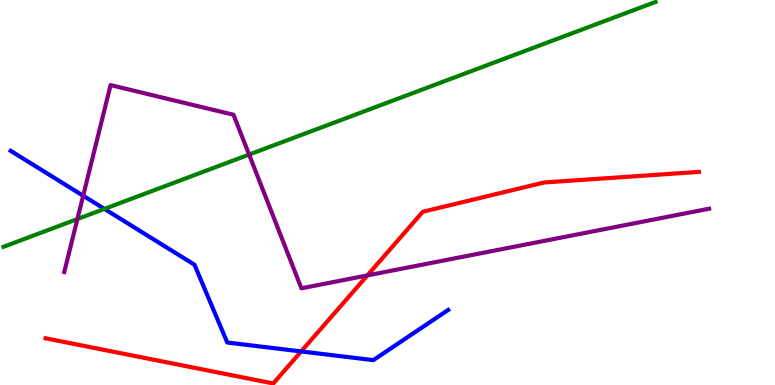[{'lines': ['blue', 'red'], 'intersections': [{'x': 3.89, 'y': 0.872}]}, {'lines': ['green', 'red'], 'intersections': []}, {'lines': ['purple', 'red'], 'intersections': [{'x': 4.74, 'y': 2.85}]}, {'lines': ['blue', 'green'], 'intersections': [{'x': 1.35, 'y': 4.57}]}, {'lines': ['blue', 'purple'], 'intersections': [{'x': 1.07, 'y': 4.92}]}, {'lines': ['green', 'purple'], 'intersections': [{'x': 0.999, 'y': 4.31}, {'x': 3.21, 'y': 5.99}]}]